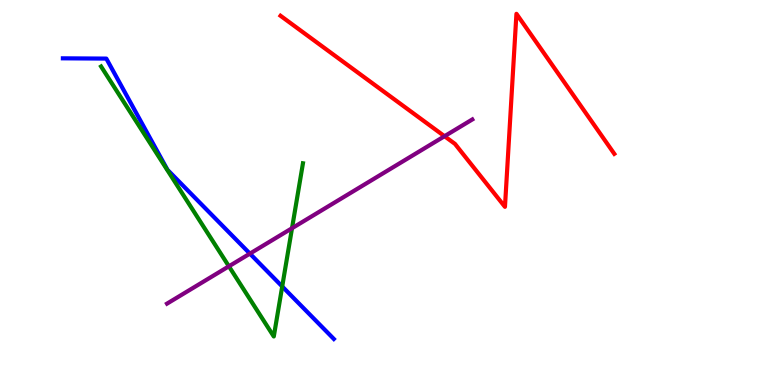[{'lines': ['blue', 'red'], 'intersections': []}, {'lines': ['green', 'red'], 'intersections': []}, {'lines': ['purple', 'red'], 'intersections': [{'x': 5.74, 'y': 6.46}]}, {'lines': ['blue', 'green'], 'intersections': [{'x': 3.64, 'y': 2.56}]}, {'lines': ['blue', 'purple'], 'intersections': [{'x': 3.22, 'y': 3.41}]}, {'lines': ['green', 'purple'], 'intersections': [{'x': 2.95, 'y': 3.08}, {'x': 3.77, 'y': 4.07}]}]